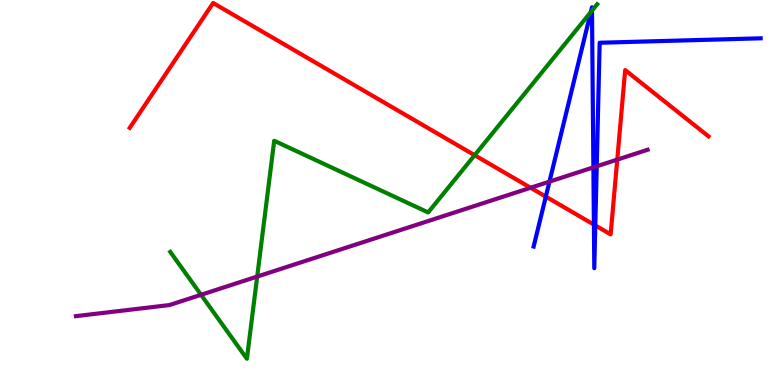[{'lines': ['blue', 'red'], 'intersections': [{'x': 7.04, 'y': 4.89}, {'x': 7.66, 'y': 4.17}, {'x': 7.68, 'y': 4.14}]}, {'lines': ['green', 'red'], 'intersections': [{'x': 6.12, 'y': 5.97}]}, {'lines': ['purple', 'red'], 'intersections': [{'x': 6.85, 'y': 5.12}, {'x': 7.96, 'y': 5.85}]}, {'lines': ['blue', 'green'], 'intersections': [{'x': 7.62, 'y': 9.68}, {'x': 7.64, 'y': 9.72}]}, {'lines': ['blue', 'purple'], 'intersections': [{'x': 7.09, 'y': 5.28}, {'x': 7.66, 'y': 5.65}, {'x': 7.7, 'y': 5.68}]}, {'lines': ['green', 'purple'], 'intersections': [{'x': 2.59, 'y': 2.34}, {'x': 3.32, 'y': 2.82}]}]